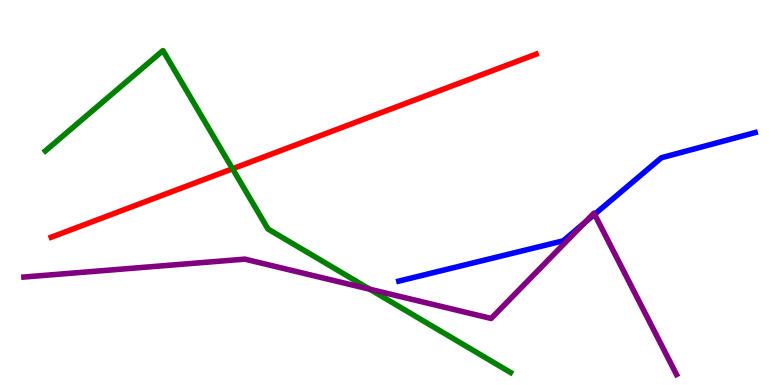[{'lines': ['blue', 'red'], 'intersections': []}, {'lines': ['green', 'red'], 'intersections': [{'x': 3.0, 'y': 5.62}]}, {'lines': ['purple', 'red'], 'intersections': []}, {'lines': ['blue', 'green'], 'intersections': []}, {'lines': ['blue', 'purple'], 'intersections': [{'x': 7.54, 'y': 4.22}, {'x': 7.67, 'y': 4.43}]}, {'lines': ['green', 'purple'], 'intersections': [{'x': 4.77, 'y': 2.49}]}]